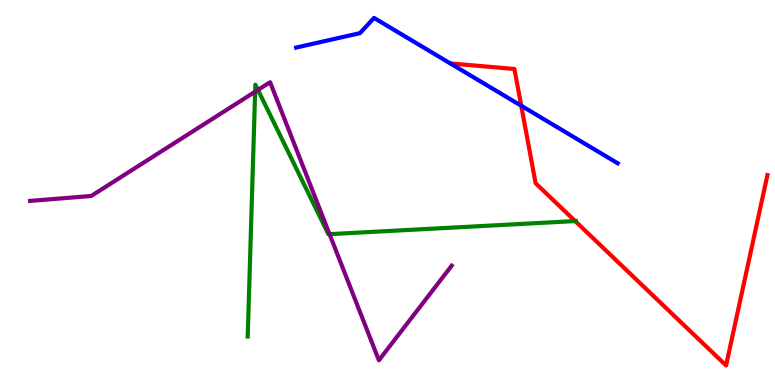[{'lines': ['blue', 'red'], 'intersections': [{'x': 6.73, 'y': 7.25}]}, {'lines': ['green', 'red'], 'intersections': [{'x': 7.42, 'y': 4.26}]}, {'lines': ['purple', 'red'], 'intersections': []}, {'lines': ['blue', 'green'], 'intersections': []}, {'lines': ['blue', 'purple'], 'intersections': []}, {'lines': ['green', 'purple'], 'intersections': [{'x': 3.29, 'y': 7.62}, {'x': 3.33, 'y': 7.66}, {'x': 4.25, 'y': 3.92}]}]